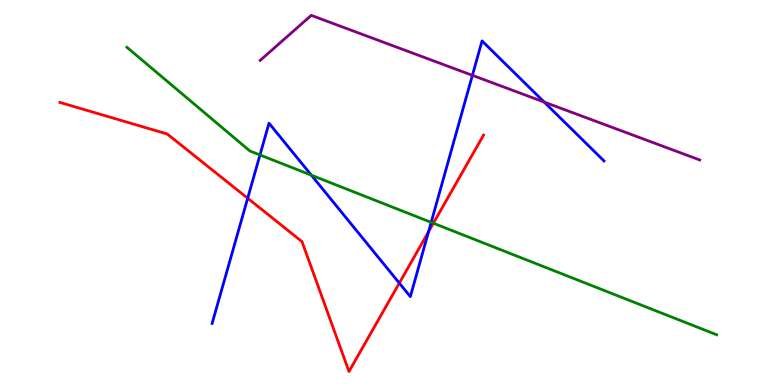[{'lines': ['blue', 'red'], 'intersections': [{'x': 3.2, 'y': 4.85}, {'x': 5.15, 'y': 2.65}, {'x': 5.53, 'y': 3.98}]}, {'lines': ['green', 'red'], 'intersections': [{'x': 5.59, 'y': 4.2}]}, {'lines': ['purple', 'red'], 'intersections': []}, {'lines': ['blue', 'green'], 'intersections': [{'x': 3.35, 'y': 5.98}, {'x': 4.02, 'y': 5.45}, {'x': 5.56, 'y': 4.22}]}, {'lines': ['blue', 'purple'], 'intersections': [{'x': 6.1, 'y': 8.04}, {'x': 7.02, 'y': 7.35}]}, {'lines': ['green', 'purple'], 'intersections': []}]